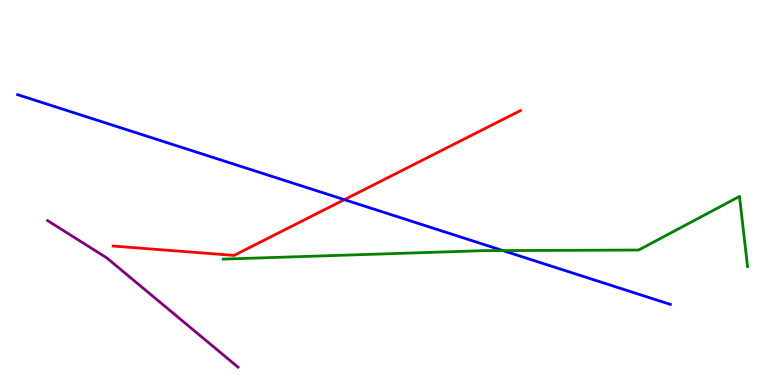[{'lines': ['blue', 'red'], 'intersections': [{'x': 4.44, 'y': 4.81}]}, {'lines': ['green', 'red'], 'intersections': []}, {'lines': ['purple', 'red'], 'intersections': []}, {'lines': ['blue', 'green'], 'intersections': [{'x': 6.49, 'y': 3.49}]}, {'lines': ['blue', 'purple'], 'intersections': []}, {'lines': ['green', 'purple'], 'intersections': []}]